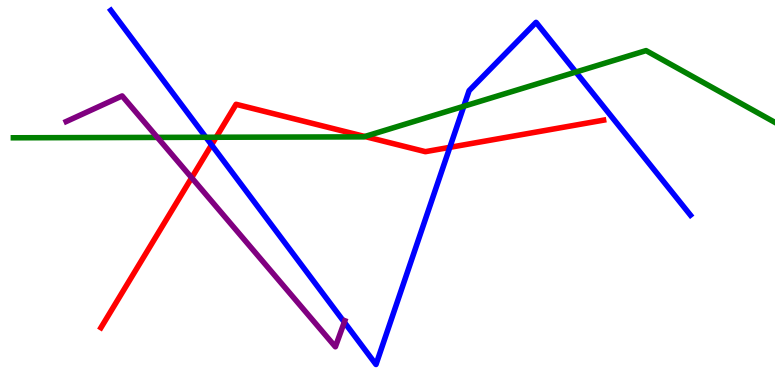[{'lines': ['blue', 'red'], 'intersections': [{'x': 2.73, 'y': 6.24}, {'x': 5.8, 'y': 6.17}]}, {'lines': ['green', 'red'], 'intersections': [{'x': 2.79, 'y': 6.44}, {'x': 4.71, 'y': 6.45}]}, {'lines': ['purple', 'red'], 'intersections': [{'x': 2.47, 'y': 5.38}]}, {'lines': ['blue', 'green'], 'intersections': [{'x': 2.66, 'y': 6.43}, {'x': 5.98, 'y': 7.24}, {'x': 7.43, 'y': 8.13}]}, {'lines': ['blue', 'purple'], 'intersections': [{'x': 4.44, 'y': 1.63}]}, {'lines': ['green', 'purple'], 'intersections': [{'x': 2.03, 'y': 6.43}]}]